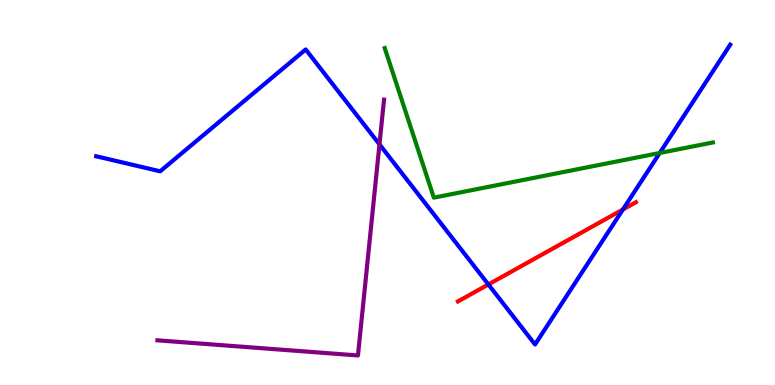[{'lines': ['blue', 'red'], 'intersections': [{'x': 6.3, 'y': 2.61}, {'x': 8.04, 'y': 4.56}]}, {'lines': ['green', 'red'], 'intersections': []}, {'lines': ['purple', 'red'], 'intersections': []}, {'lines': ['blue', 'green'], 'intersections': [{'x': 8.51, 'y': 6.03}]}, {'lines': ['blue', 'purple'], 'intersections': [{'x': 4.9, 'y': 6.25}]}, {'lines': ['green', 'purple'], 'intersections': []}]